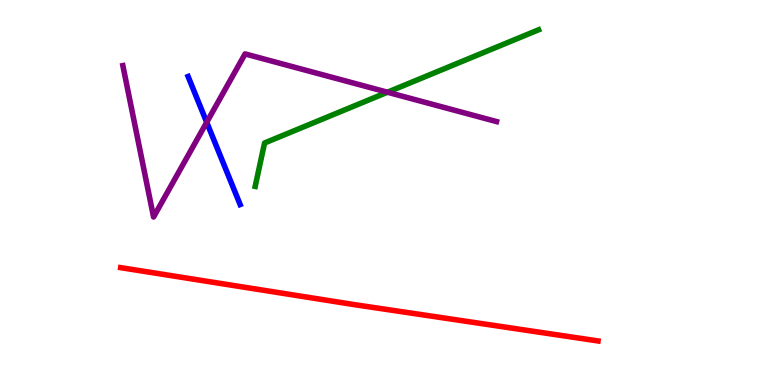[{'lines': ['blue', 'red'], 'intersections': []}, {'lines': ['green', 'red'], 'intersections': []}, {'lines': ['purple', 'red'], 'intersections': []}, {'lines': ['blue', 'green'], 'intersections': []}, {'lines': ['blue', 'purple'], 'intersections': [{'x': 2.67, 'y': 6.82}]}, {'lines': ['green', 'purple'], 'intersections': [{'x': 5.0, 'y': 7.6}]}]